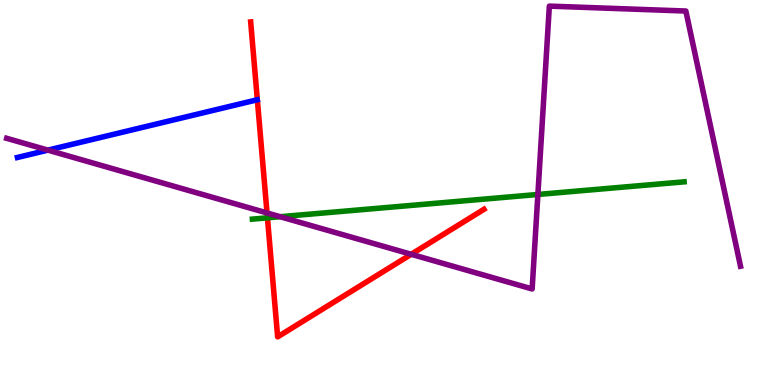[{'lines': ['blue', 'red'], 'intersections': []}, {'lines': ['green', 'red'], 'intersections': [{'x': 3.45, 'y': 4.34}]}, {'lines': ['purple', 'red'], 'intersections': [{'x': 3.45, 'y': 4.47}, {'x': 5.31, 'y': 3.4}]}, {'lines': ['blue', 'green'], 'intersections': []}, {'lines': ['blue', 'purple'], 'intersections': [{'x': 0.618, 'y': 6.1}]}, {'lines': ['green', 'purple'], 'intersections': [{'x': 3.62, 'y': 4.37}, {'x': 6.94, 'y': 4.95}]}]